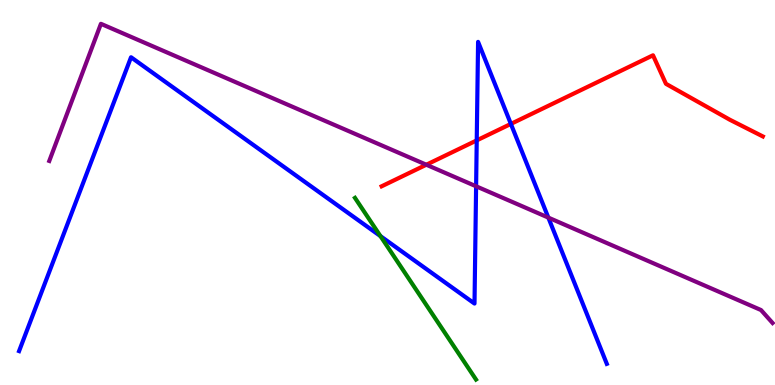[{'lines': ['blue', 'red'], 'intersections': [{'x': 6.15, 'y': 6.35}, {'x': 6.59, 'y': 6.78}]}, {'lines': ['green', 'red'], 'intersections': []}, {'lines': ['purple', 'red'], 'intersections': [{'x': 5.5, 'y': 5.72}]}, {'lines': ['blue', 'green'], 'intersections': [{'x': 4.91, 'y': 3.87}]}, {'lines': ['blue', 'purple'], 'intersections': [{'x': 6.14, 'y': 5.16}, {'x': 7.08, 'y': 4.35}]}, {'lines': ['green', 'purple'], 'intersections': []}]